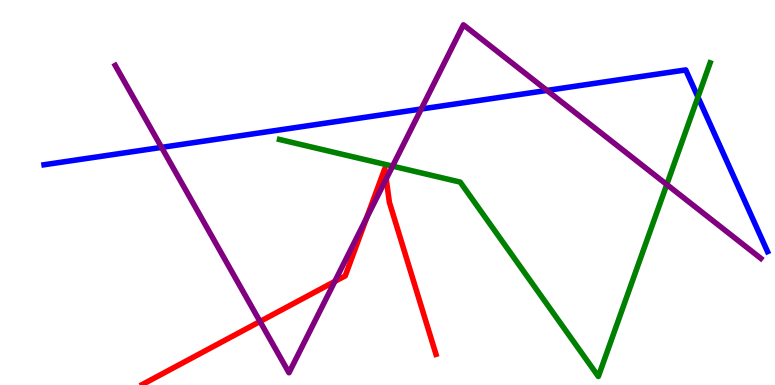[{'lines': ['blue', 'red'], 'intersections': []}, {'lines': ['green', 'red'], 'intersections': []}, {'lines': ['purple', 'red'], 'intersections': [{'x': 3.35, 'y': 1.65}, {'x': 4.32, 'y': 2.69}, {'x': 4.73, 'y': 4.34}, {'x': 4.98, 'y': 5.35}]}, {'lines': ['blue', 'green'], 'intersections': [{'x': 9.01, 'y': 7.48}]}, {'lines': ['blue', 'purple'], 'intersections': [{'x': 2.08, 'y': 6.17}, {'x': 5.44, 'y': 7.17}, {'x': 7.06, 'y': 7.65}]}, {'lines': ['green', 'purple'], 'intersections': [{'x': 5.07, 'y': 5.68}, {'x': 8.6, 'y': 5.21}]}]